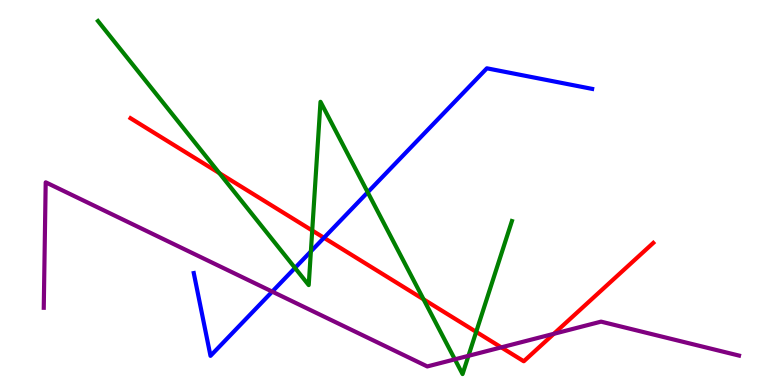[{'lines': ['blue', 'red'], 'intersections': [{'x': 4.18, 'y': 3.82}]}, {'lines': ['green', 'red'], 'intersections': [{'x': 2.83, 'y': 5.5}, {'x': 4.03, 'y': 4.01}, {'x': 5.47, 'y': 2.23}, {'x': 6.14, 'y': 1.38}]}, {'lines': ['purple', 'red'], 'intersections': [{'x': 6.47, 'y': 0.977}, {'x': 7.15, 'y': 1.33}]}, {'lines': ['blue', 'green'], 'intersections': [{'x': 3.81, 'y': 3.04}, {'x': 4.01, 'y': 3.47}, {'x': 4.74, 'y': 5.01}]}, {'lines': ['blue', 'purple'], 'intersections': [{'x': 3.51, 'y': 2.43}]}, {'lines': ['green', 'purple'], 'intersections': [{'x': 5.87, 'y': 0.667}, {'x': 6.04, 'y': 0.758}]}]